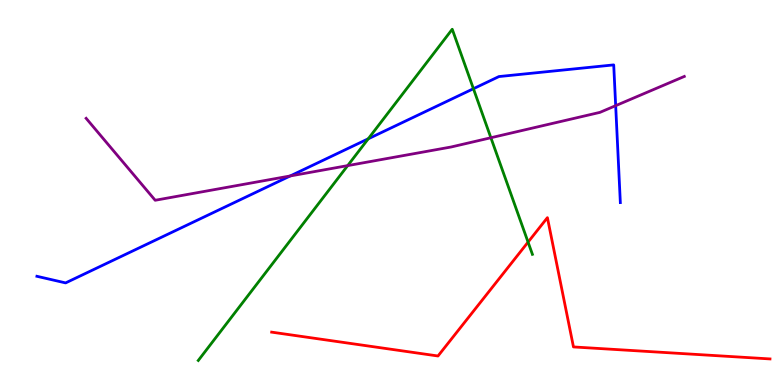[{'lines': ['blue', 'red'], 'intersections': []}, {'lines': ['green', 'red'], 'intersections': [{'x': 6.81, 'y': 3.71}]}, {'lines': ['purple', 'red'], 'intersections': []}, {'lines': ['blue', 'green'], 'intersections': [{'x': 4.75, 'y': 6.39}, {'x': 6.11, 'y': 7.7}]}, {'lines': ['blue', 'purple'], 'intersections': [{'x': 3.74, 'y': 5.43}, {'x': 7.94, 'y': 7.26}]}, {'lines': ['green', 'purple'], 'intersections': [{'x': 4.49, 'y': 5.7}, {'x': 6.33, 'y': 6.42}]}]